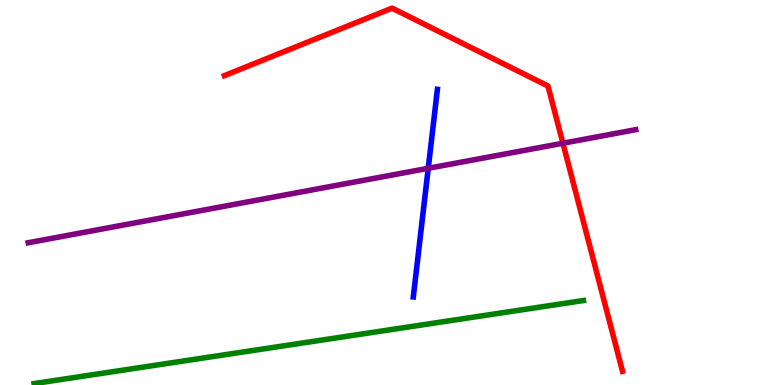[{'lines': ['blue', 'red'], 'intersections': []}, {'lines': ['green', 'red'], 'intersections': []}, {'lines': ['purple', 'red'], 'intersections': [{'x': 7.26, 'y': 6.28}]}, {'lines': ['blue', 'green'], 'intersections': []}, {'lines': ['blue', 'purple'], 'intersections': [{'x': 5.53, 'y': 5.63}]}, {'lines': ['green', 'purple'], 'intersections': []}]